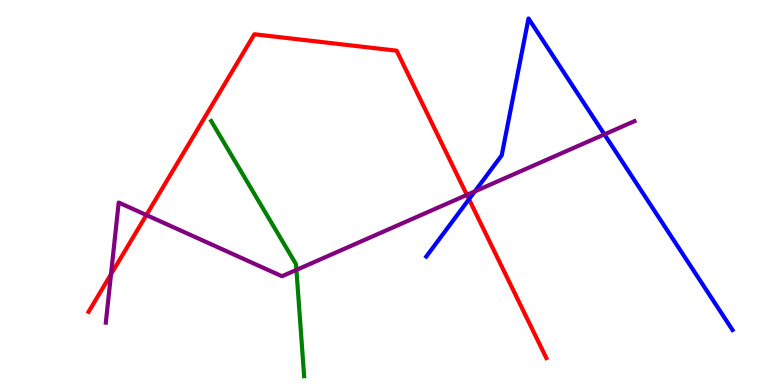[{'lines': ['blue', 'red'], 'intersections': [{'x': 6.05, 'y': 4.82}]}, {'lines': ['green', 'red'], 'intersections': []}, {'lines': ['purple', 'red'], 'intersections': [{'x': 1.43, 'y': 2.88}, {'x': 1.89, 'y': 4.41}, {'x': 6.02, 'y': 4.94}]}, {'lines': ['blue', 'green'], 'intersections': []}, {'lines': ['blue', 'purple'], 'intersections': [{'x': 6.13, 'y': 5.03}, {'x': 7.8, 'y': 6.51}]}, {'lines': ['green', 'purple'], 'intersections': [{'x': 3.82, 'y': 2.99}]}]